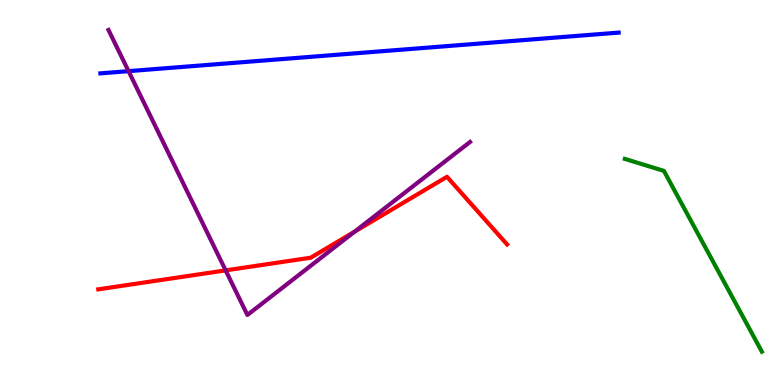[{'lines': ['blue', 'red'], 'intersections': []}, {'lines': ['green', 'red'], 'intersections': []}, {'lines': ['purple', 'red'], 'intersections': [{'x': 2.91, 'y': 2.98}, {'x': 4.58, 'y': 3.98}]}, {'lines': ['blue', 'green'], 'intersections': []}, {'lines': ['blue', 'purple'], 'intersections': [{'x': 1.66, 'y': 8.15}]}, {'lines': ['green', 'purple'], 'intersections': []}]